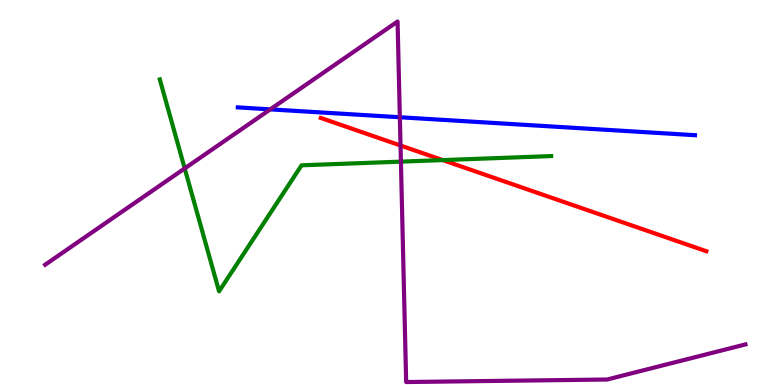[{'lines': ['blue', 'red'], 'intersections': []}, {'lines': ['green', 'red'], 'intersections': [{'x': 5.71, 'y': 5.84}]}, {'lines': ['purple', 'red'], 'intersections': [{'x': 5.17, 'y': 6.22}]}, {'lines': ['blue', 'green'], 'intersections': []}, {'lines': ['blue', 'purple'], 'intersections': [{'x': 3.49, 'y': 7.16}, {'x': 5.16, 'y': 6.95}]}, {'lines': ['green', 'purple'], 'intersections': [{'x': 2.38, 'y': 5.63}, {'x': 5.17, 'y': 5.8}]}]